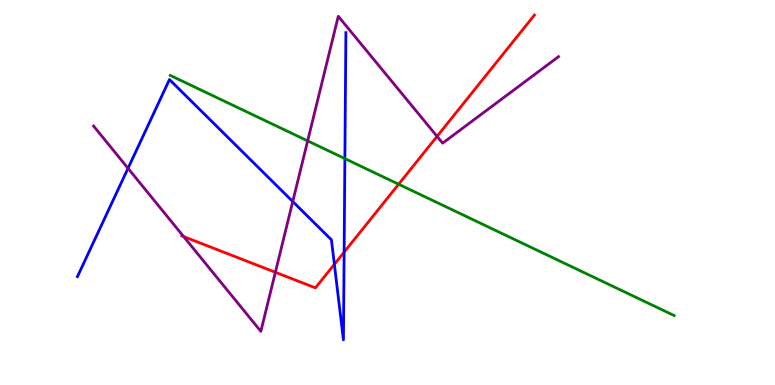[{'lines': ['blue', 'red'], 'intersections': [{'x': 4.31, 'y': 3.14}, {'x': 4.44, 'y': 3.45}]}, {'lines': ['green', 'red'], 'intersections': [{'x': 5.14, 'y': 5.21}]}, {'lines': ['purple', 'red'], 'intersections': [{'x': 2.37, 'y': 3.85}, {'x': 3.55, 'y': 2.93}, {'x': 5.64, 'y': 6.46}]}, {'lines': ['blue', 'green'], 'intersections': [{'x': 4.45, 'y': 5.88}]}, {'lines': ['blue', 'purple'], 'intersections': [{'x': 1.65, 'y': 5.63}, {'x': 3.78, 'y': 4.77}]}, {'lines': ['green', 'purple'], 'intersections': [{'x': 3.97, 'y': 6.34}]}]